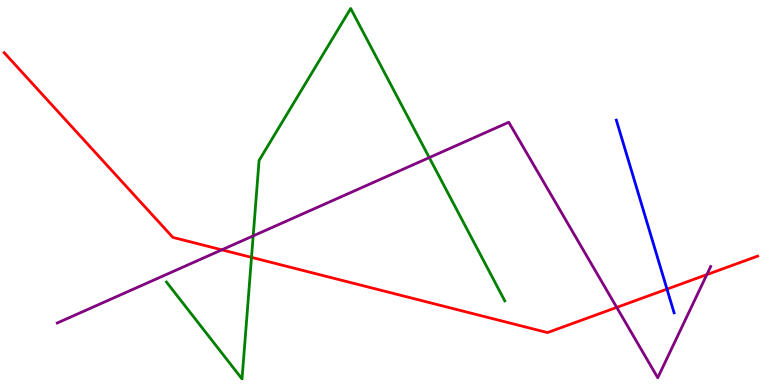[{'lines': ['blue', 'red'], 'intersections': [{'x': 8.61, 'y': 2.49}]}, {'lines': ['green', 'red'], 'intersections': [{'x': 3.25, 'y': 3.31}]}, {'lines': ['purple', 'red'], 'intersections': [{'x': 2.86, 'y': 3.51}, {'x': 7.96, 'y': 2.02}, {'x': 9.12, 'y': 2.87}]}, {'lines': ['blue', 'green'], 'intersections': []}, {'lines': ['blue', 'purple'], 'intersections': []}, {'lines': ['green', 'purple'], 'intersections': [{'x': 3.27, 'y': 3.87}, {'x': 5.54, 'y': 5.91}]}]